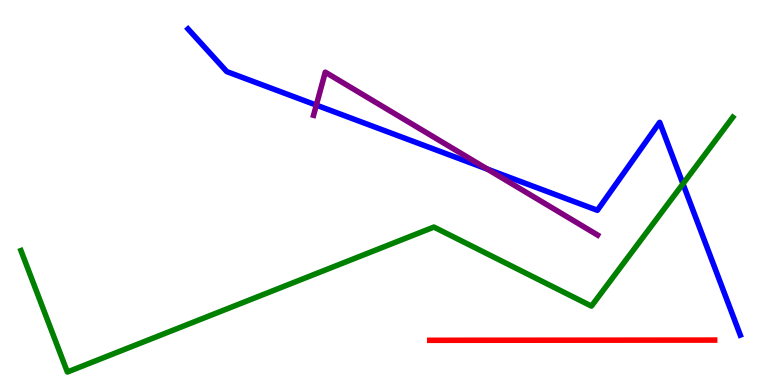[{'lines': ['blue', 'red'], 'intersections': []}, {'lines': ['green', 'red'], 'intersections': []}, {'lines': ['purple', 'red'], 'intersections': []}, {'lines': ['blue', 'green'], 'intersections': [{'x': 8.81, 'y': 5.23}]}, {'lines': ['blue', 'purple'], 'intersections': [{'x': 4.08, 'y': 7.27}, {'x': 6.29, 'y': 5.61}]}, {'lines': ['green', 'purple'], 'intersections': []}]